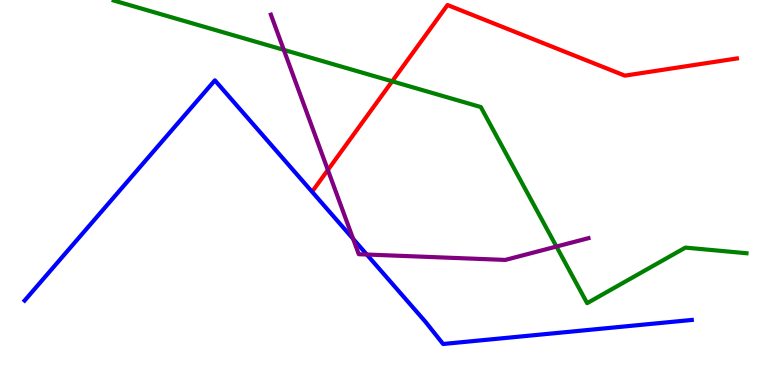[{'lines': ['blue', 'red'], 'intersections': []}, {'lines': ['green', 'red'], 'intersections': [{'x': 5.06, 'y': 7.89}]}, {'lines': ['purple', 'red'], 'intersections': [{'x': 4.23, 'y': 5.58}]}, {'lines': ['blue', 'green'], 'intersections': []}, {'lines': ['blue', 'purple'], 'intersections': [{'x': 4.56, 'y': 3.8}, {'x': 4.73, 'y': 3.39}]}, {'lines': ['green', 'purple'], 'intersections': [{'x': 3.66, 'y': 8.7}, {'x': 7.18, 'y': 3.6}]}]